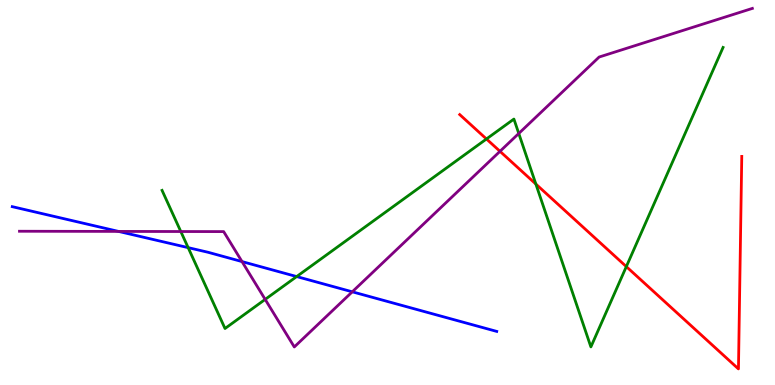[{'lines': ['blue', 'red'], 'intersections': []}, {'lines': ['green', 'red'], 'intersections': [{'x': 6.28, 'y': 6.39}, {'x': 6.91, 'y': 5.22}, {'x': 8.08, 'y': 3.08}]}, {'lines': ['purple', 'red'], 'intersections': [{'x': 6.45, 'y': 6.07}]}, {'lines': ['blue', 'green'], 'intersections': [{'x': 2.43, 'y': 3.57}, {'x': 3.83, 'y': 2.82}]}, {'lines': ['blue', 'purple'], 'intersections': [{'x': 1.53, 'y': 3.99}, {'x': 3.12, 'y': 3.21}, {'x': 4.55, 'y': 2.42}]}, {'lines': ['green', 'purple'], 'intersections': [{'x': 2.33, 'y': 3.99}, {'x': 3.42, 'y': 2.22}, {'x': 6.69, 'y': 6.53}]}]